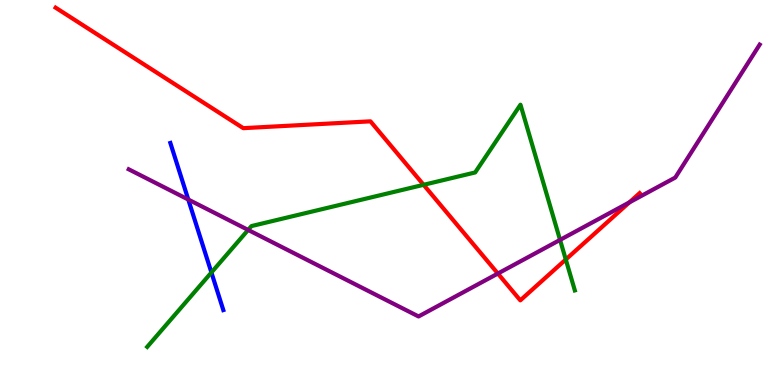[{'lines': ['blue', 'red'], 'intersections': []}, {'lines': ['green', 'red'], 'intersections': [{'x': 5.47, 'y': 5.2}, {'x': 7.3, 'y': 3.26}]}, {'lines': ['purple', 'red'], 'intersections': [{'x': 6.42, 'y': 2.9}, {'x': 8.12, 'y': 4.74}]}, {'lines': ['blue', 'green'], 'intersections': [{'x': 2.73, 'y': 2.92}]}, {'lines': ['blue', 'purple'], 'intersections': [{'x': 2.43, 'y': 4.82}]}, {'lines': ['green', 'purple'], 'intersections': [{'x': 3.2, 'y': 4.03}, {'x': 7.23, 'y': 3.77}]}]